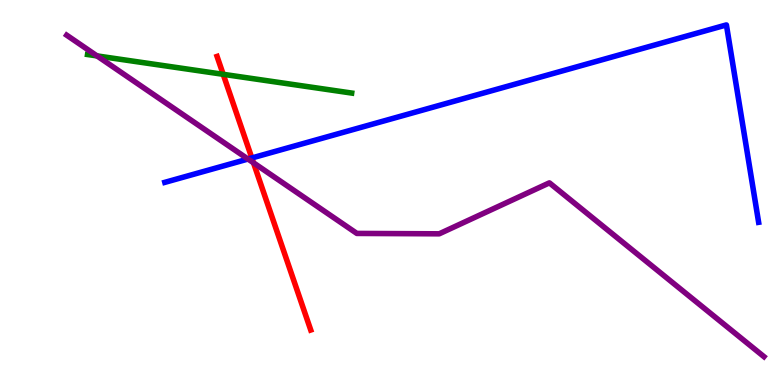[{'lines': ['blue', 'red'], 'intersections': [{'x': 3.25, 'y': 5.9}]}, {'lines': ['green', 'red'], 'intersections': [{'x': 2.88, 'y': 8.07}]}, {'lines': ['purple', 'red'], 'intersections': [{'x': 3.27, 'y': 5.77}]}, {'lines': ['blue', 'green'], 'intersections': []}, {'lines': ['blue', 'purple'], 'intersections': [{'x': 3.2, 'y': 5.87}]}, {'lines': ['green', 'purple'], 'intersections': [{'x': 1.25, 'y': 8.55}]}]